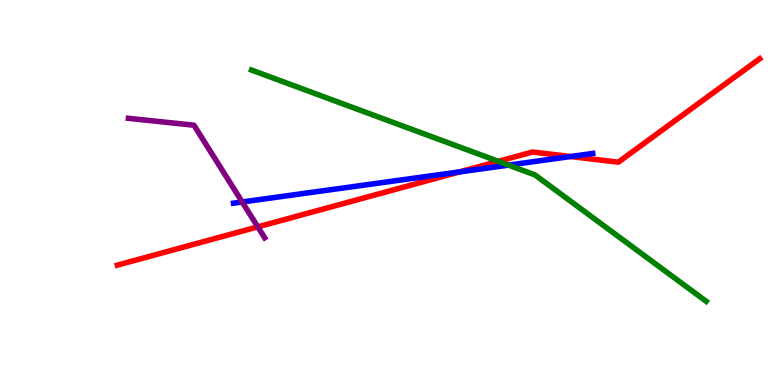[{'lines': ['blue', 'red'], 'intersections': [{'x': 5.93, 'y': 5.54}, {'x': 7.36, 'y': 5.93}]}, {'lines': ['green', 'red'], 'intersections': [{'x': 6.43, 'y': 5.81}]}, {'lines': ['purple', 'red'], 'intersections': [{'x': 3.33, 'y': 4.11}]}, {'lines': ['blue', 'green'], 'intersections': [{'x': 6.56, 'y': 5.71}]}, {'lines': ['blue', 'purple'], 'intersections': [{'x': 3.12, 'y': 4.75}]}, {'lines': ['green', 'purple'], 'intersections': []}]